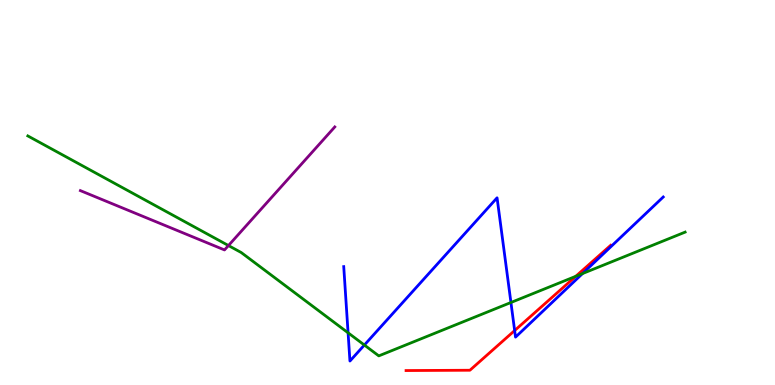[{'lines': ['blue', 'red'], 'intersections': [{'x': 6.64, 'y': 1.41}]}, {'lines': ['green', 'red'], 'intersections': [{'x': 7.43, 'y': 2.82}]}, {'lines': ['purple', 'red'], 'intersections': []}, {'lines': ['blue', 'green'], 'intersections': [{'x': 4.49, 'y': 1.36}, {'x': 4.7, 'y': 1.04}, {'x': 6.59, 'y': 2.14}, {'x': 7.52, 'y': 2.89}]}, {'lines': ['blue', 'purple'], 'intersections': []}, {'lines': ['green', 'purple'], 'intersections': [{'x': 2.95, 'y': 3.62}]}]